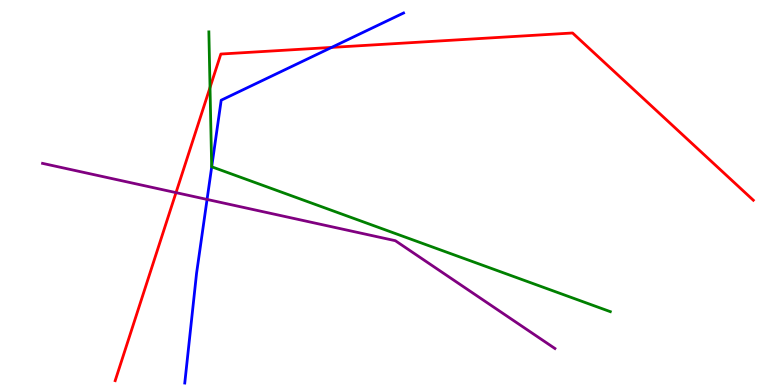[{'lines': ['blue', 'red'], 'intersections': [{'x': 4.28, 'y': 8.77}]}, {'lines': ['green', 'red'], 'intersections': [{'x': 2.71, 'y': 7.73}]}, {'lines': ['purple', 'red'], 'intersections': [{'x': 2.27, 'y': 5.0}]}, {'lines': ['blue', 'green'], 'intersections': [{'x': 2.73, 'y': 5.67}]}, {'lines': ['blue', 'purple'], 'intersections': [{'x': 2.67, 'y': 4.82}]}, {'lines': ['green', 'purple'], 'intersections': []}]